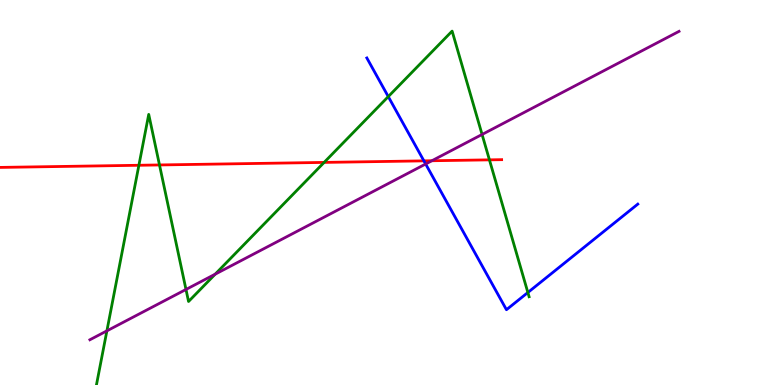[{'lines': ['blue', 'red'], 'intersections': [{'x': 5.47, 'y': 5.82}]}, {'lines': ['green', 'red'], 'intersections': [{'x': 1.79, 'y': 5.71}, {'x': 2.06, 'y': 5.72}, {'x': 4.18, 'y': 5.78}, {'x': 6.32, 'y': 5.85}]}, {'lines': ['purple', 'red'], 'intersections': [{'x': 5.57, 'y': 5.82}]}, {'lines': ['blue', 'green'], 'intersections': [{'x': 5.01, 'y': 7.49}, {'x': 6.81, 'y': 2.4}]}, {'lines': ['blue', 'purple'], 'intersections': [{'x': 5.49, 'y': 5.74}]}, {'lines': ['green', 'purple'], 'intersections': [{'x': 1.38, 'y': 1.41}, {'x': 2.4, 'y': 2.48}, {'x': 2.78, 'y': 2.88}, {'x': 6.22, 'y': 6.51}]}]